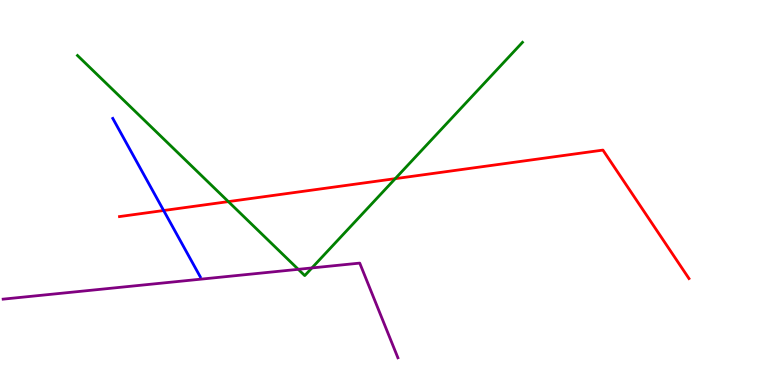[{'lines': ['blue', 'red'], 'intersections': [{'x': 2.11, 'y': 4.53}]}, {'lines': ['green', 'red'], 'intersections': [{'x': 2.95, 'y': 4.76}, {'x': 5.1, 'y': 5.36}]}, {'lines': ['purple', 'red'], 'intersections': []}, {'lines': ['blue', 'green'], 'intersections': []}, {'lines': ['blue', 'purple'], 'intersections': []}, {'lines': ['green', 'purple'], 'intersections': [{'x': 3.85, 'y': 3.0}, {'x': 4.02, 'y': 3.04}]}]